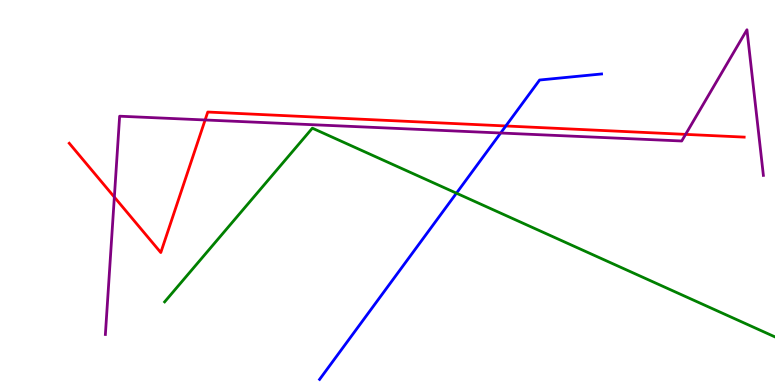[{'lines': ['blue', 'red'], 'intersections': [{'x': 6.53, 'y': 6.73}]}, {'lines': ['green', 'red'], 'intersections': []}, {'lines': ['purple', 'red'], 'intersections': [{'x': 1.48, 'y': 4.88}, {'x': 2.65, 'y': 6.88}, {'x': 8.85, 'y': 6.51}]}, {'lines': ['blue', 'green'], 'intersections': [{'x': 5.89, 'y': 4.98}]}, {'lines': ['blue', 'purple'], 'intersections': [{'x': 6.46, 'y': 6.55}]}, {'lines': ['green', 'purple'], 'intersections': []}]